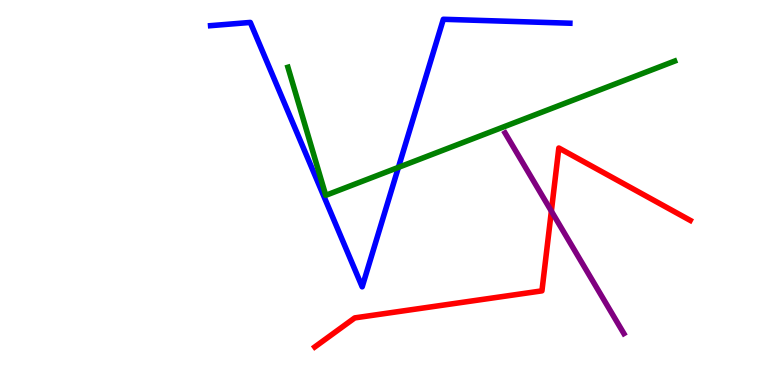[{'lines': ['blue', 'red'], 'intersections': []}, {'lines': ['green', 'red'], 'intersections': []}, {'lines': ['purple', 'red'], 'intersections': [{'x': 7.11, 'y': 4.52}]}, {'lines': ['blue', 'green'], 'intersections': [{'x': 5.14, 'y': 5.65}]}, {'lines': ['blue', 'purple'], 'intersections': []}, {'lines': ['green', 'purple'], 'intersections': []}]